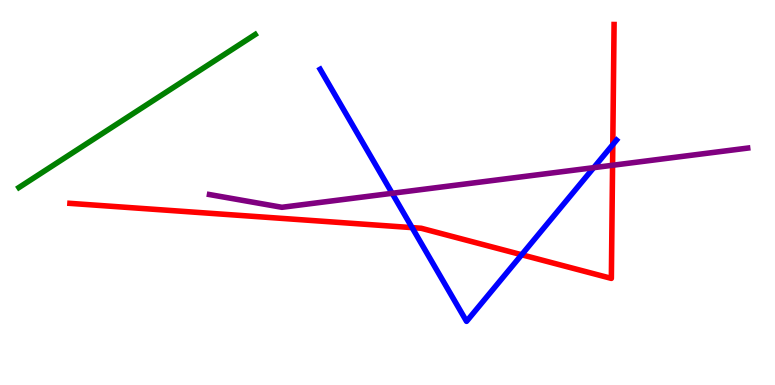[{'lines': ['blue', 'red'], 'intersections': [{'x': 5.32, 'y': 4.09}, {'x': 6.73, 'y': 3.38}, {'x': 7.91, 'y': 6.24}]}, {'lines': ['green', 'red'], 'intersections': []}, {'lines': ['purple', 'red'], 'intersections': [{'x': 7.9, 'y': 5.71}]}, {'lines': ['blue', 'green'], 'intersections': []}, {'lines': ['blue', 'purple'], 'intersections': [{'x': 5.06, 'y': 4.98}, {'x': 7.66, 'y': 5.65}]}, {'lines': ['green', 'purple'], 'intersections': []}]